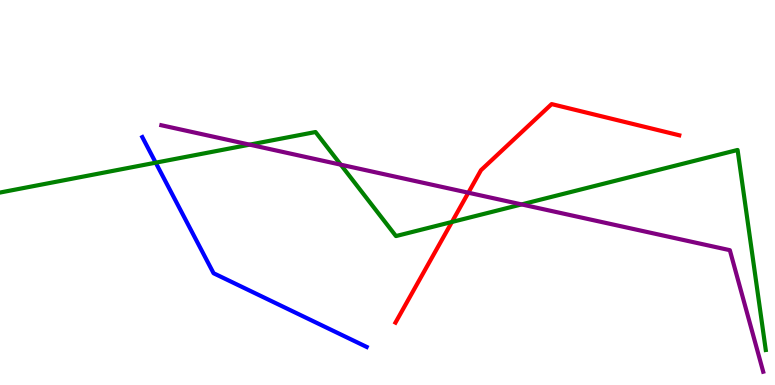[{'lines': ['blue', 'red'], 'intersections': []}, {'lines': ['green', 'red'], 'intersections': [{'x': 5.83, 'y': 4.23}]}, {'lines': ['purple', 'red'], 'intersections': [{'x': 6.04, 'y': 4.99}]}, {'lines': ['blue', 'green'], 'intersections': [{'x': 2.01, 'y': 5.77}]}, {'lines': ['blue', 'purple'], 'intersections': []}, {'lines': ['green', 'purple'], 'intersections': [{'x': 3.22, 'y': 6.24}, {'x': 4.4, 'y': 5.72}, {'x': 6.73, 'y': 4.69}]}]